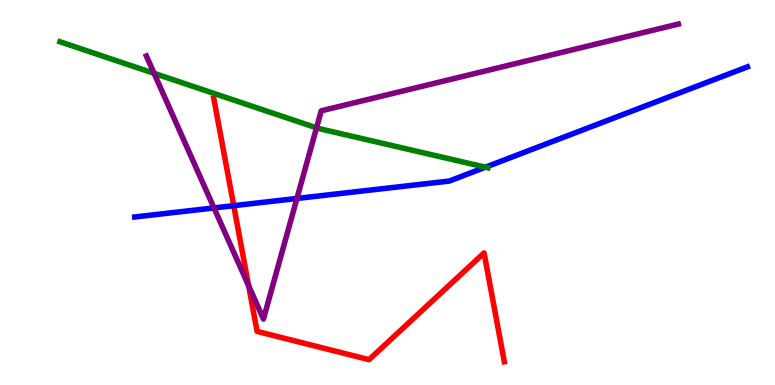[{'lines': ['blue', 'red'], 'intersections': [{'x': 3.02, 'y': 4.66}]}, {'lines': ['green', 'red'], 'intersections': []}, {'lines': ['purple', 'red'], 'intersections': [{'x': 3.21, 'y': 2.58}]}, {'lines': ['blue', 'green'], 'intersections': [{'x': 6.26, 'y': 5.66}]}, {'lines': ['blue', 'purple'], 'intersections': [{'x': 2.76, 'y': 4.6}, {'x': 3.83, 'y': 4.85}]}, {'lines': ['green', 'purple'], 'intersections': [{'x': 1.99, 'y': 8.1}, {'x': 4.08, 'y': 6.68}]}]